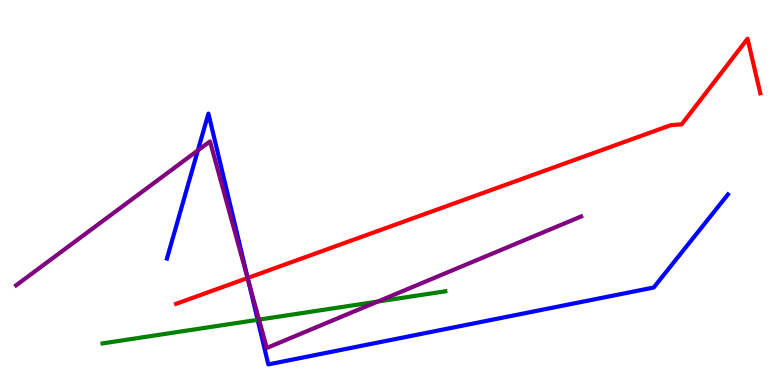[{'lines': ['blue', 'red'], 'intersections': [{'x': 3.2, 'y': 2.78}]}, {'lines': ['green', 'red'], 'intersections': []}, {'lines': ['purple', 'red'], 'intersections': [{'x': 3.19, 'y': 2.78}]}, {'lines': ['blue', 'green'], 'intersections': [{'x': 3.32, 'y': 1.69}]}, {'lines': ['blue', 'purple'], 'intersections': [{'x': 2.55, 'y': 6.09}, {'x': 3.21, 'y': 2.7}]}, {'lines': ['green', 'purple'], 'intersections': [{'x': 3.34, 'y': 1.7}, {'x': 4.87, 'y': 2.17}]}]